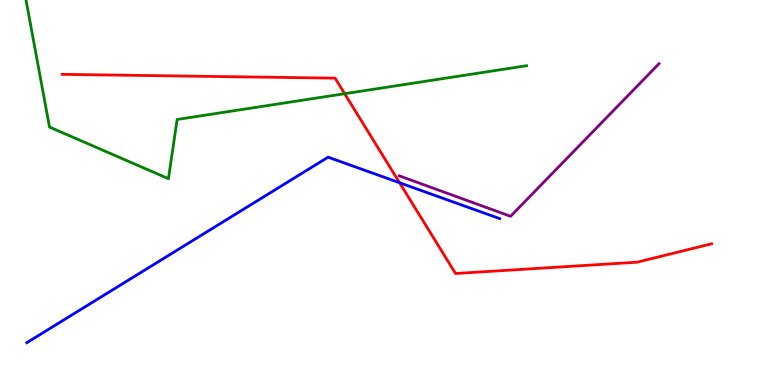[{'lines': ['blue', 'red'], 'intersections': [{'x': 5.16, 'y': 5.25}]}, {'lines': ['green', 'red'], 'intersections': [{'x': 4.45, 'y': 7.57}]}, {'lines': ['purple', 'red'], 'intersections': []}, {'lines': ['blue', 'green'], 'intersections': []}, {'lines': ['blue', 'purple'], 'intersections': []}, {'lines': ['green', 'purple'], 'intersections': []}]